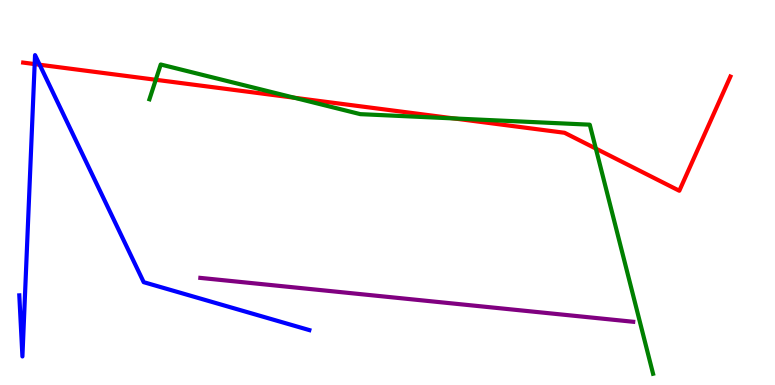[{'lines': ['blue', 'red'], 'intersections': [{'x': 0.447, 'y': 8.34}, {'x': 0.512, 'y': 8.32}]}, {'lines': ['green', 'red'], 'intersections': [{'x': 2.01, 'y': 7.93}, {'x': 3.8, 'y': 7.46}, {'x': 5.86, 'y': 6.92}, {'x': 7.69, 'y': 6.14}]}, {'lines': ['purple', 'red'], 'intersections': []}, {'lines': ['blue', 'green'], 'intersections': []}, {'lines': ['blue', 'purple'], 'intersections': []}, {'lines': ['green', 'purple'], 'intersections': []}]